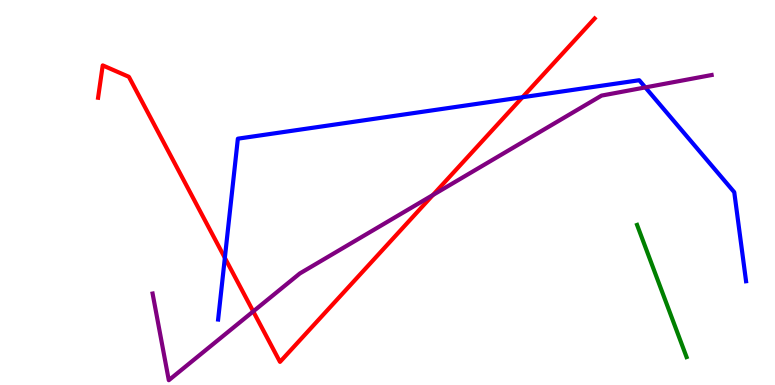[{'lines': ['blue', 'red'], 'intersections': [{'x': 2.9, 'y': 3.3}, {'x': 6.74, 'y': 7.47}]}, {'lines': ['green', 'red'], 'intersections': []}, {'lines': ['purple', 'red'], 'intersections': [{'x': 3.27, 'y': 1.91}, {'x': 5.59, 'y': 4.94}]}, {'lines': ['blue', 'green'], 'intersections': []}, {'lines': ['blue', 'purple'], 'intersections': [{'x': 8.33, 'y': 7.73}]}, {'lines': ['green', 'purple'], 'intersections': []}]